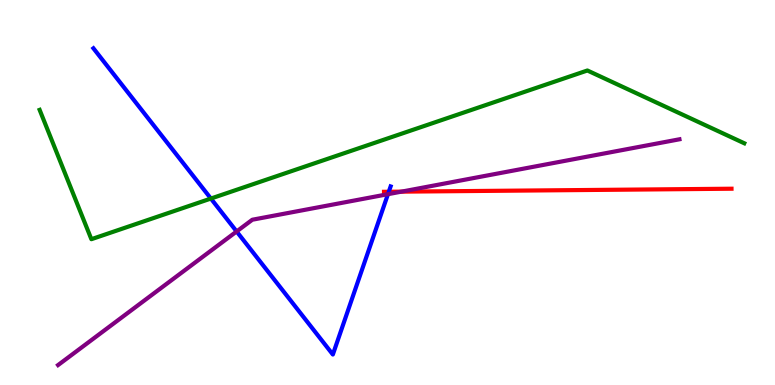[{'lines': ['blue', 'red'], 'intersections': [{'x': 5.02, 'y': 5.02}]}, {'lines': ['green', 'red'], 'intersections': []}, {'lines': ['purple', 'red'], 'intersections': [{'x': 5.18, 'y': 5.02}]}, {'lines': ['blue', 'green'], 'intersections': [{'x': 2.72, 'y': 4.84}]}, {'lines': ['blue', 'purple'], 'intersections': [{'x': 3.05, 'y': 3.99}, {'x': 5.01, 'y': 4.96}]}, {'lines': ['green', 'purple'], 'intersections': []}]